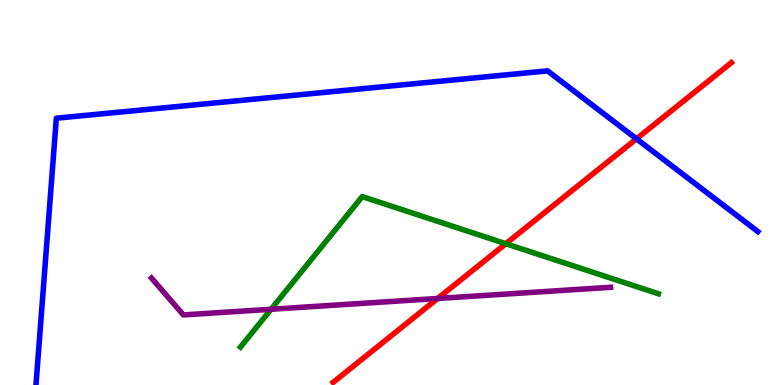[{'lines': ['blue', 'red'], 'intersections': [{'x': 8.21, 'y': 6.39}]}, {'lines': ['green', 'red'], 'intersections': [{'x': 6.53, 'y': 3.67}]}, {'lines': ['purple', 'red'], 'intersections': [{'x': 5.65, 'y': 2.25}]}, {'lines': ['blue', 'green'], 'intersections': []}, {'lines': ['blue', 'purple'], 'intersections': []}, {'lines': ['green', 'purple'], 'intersections': [{'x': 3.5, 'y': 1.97}]}]